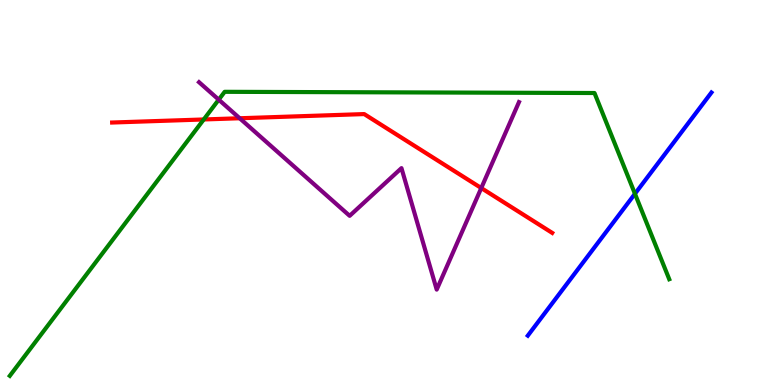[{'lines': ['blue', 'red'], 'intersections': []}, {'lines': ['green', 'red'], 'intersections': [{'x': 2.63, 'y': 6.9}]}, {'lines': ['purple', 'red'], 'intersections': [{'x': 3.09, 'y': 6.93}, {'x': 6.21, 'y': 5.12}]}, {'lines': ['blue', 'green'], 'intersections': [{'x': 8.19, 'y': 4.97}]}, {'lines': ['blue', 'purple'], 'intersections': []}, {'lines': ['green', 'purple'], 'intersections': [{'x': 2.82, 'y': 7.41}]}]